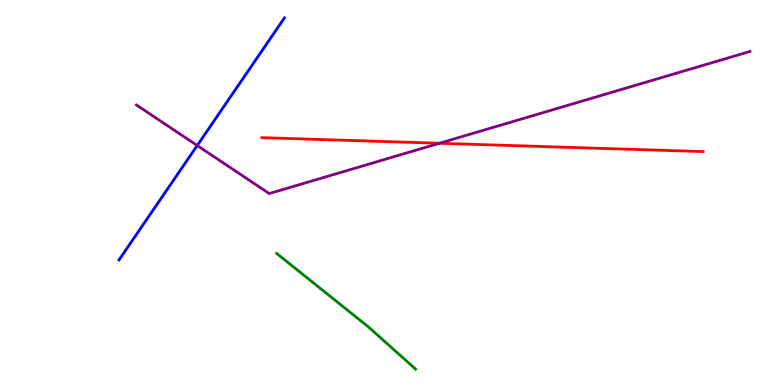[{'lines': ['blue', 'red'], 'intersections': []}, {'lines': ['green', 'red'], 'intersections': []}, {'lines': ['purple', 'red'], 'intersections': [{'x': 5.67, 'y': 6.28}]}, {'lines': ['blue', 'green'], 'intersections': []}, {'lines': ['blue', 'purple'], 'intersections': [{'x': 2.54, 'y': 6.22}]}, {'lines': ['green', 'purple'], 'intersections': []}]